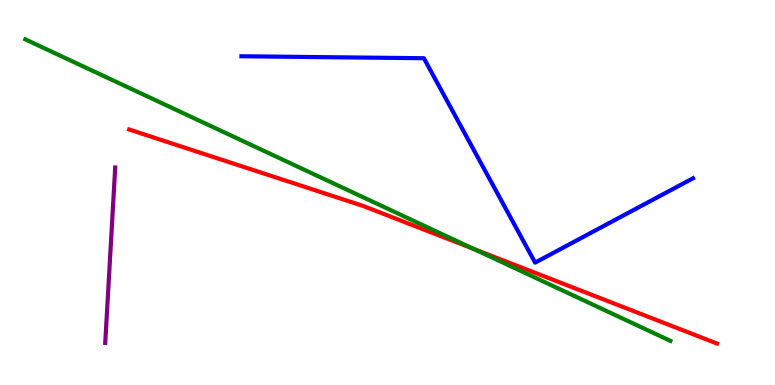[{'lines': ['blue', 'red'], 'intersections': []}, {'lines': ['green', 'red'], 'intersections': [{'x': 6.11, 'y': 3.53}]}, {'lines': ['purple', 'red'], 'intersections': []}, {'lines': ['blue', 'green'], 'intersections': []}, {'lines': ['blue', 'purple'], 'intersections': []}, {'lines': ['green', 'purple'], 'intersections': []}]